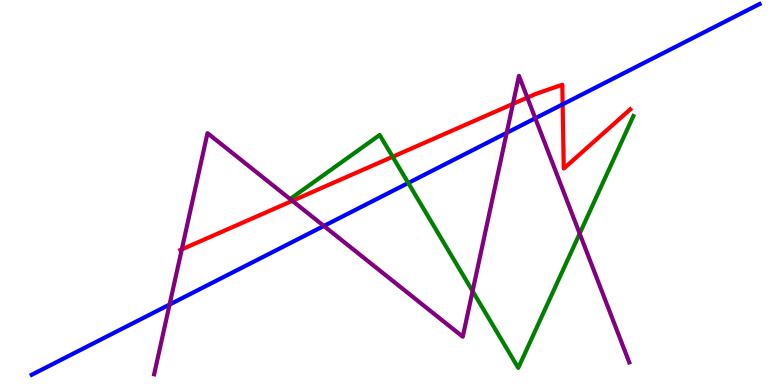[{'lines': ['blue', 'red'], 'intersections': [{'x': 7.26, 'y': 7.29}]}, {'lines': ['green', 'red'], 'intersections': [{'x': 5.07, 'y': 5.93}]}, {'lines': ['purple', 'red'], 'intersections': [{'x': 2.35, 'y': 3.52}, {'x': 3.77, 'y': 4.78}, {'x': 6.62, 'y': 7.3}, {'x': 6.8, 'y': 7.46}]}, {'lines': ['blue', 'green'], 'intersections': [{'x': 5.27, 'y': 5.25}]}, {'lines': ['blue', 'purple'], 'intersections': [{'x': 2.19, 'y': 2.09}, {'x': 4.18, 'y': 4.13}, {'x': 6.54, 'y': 6.55}, {'x': 6.91, 'y': 6.93}]}, {'lines': ['green', 'purple'], 'intersections': [{'x': 6.1, 'y': 2.44}, {'x': 7.48, 'y': 3.93}]}]